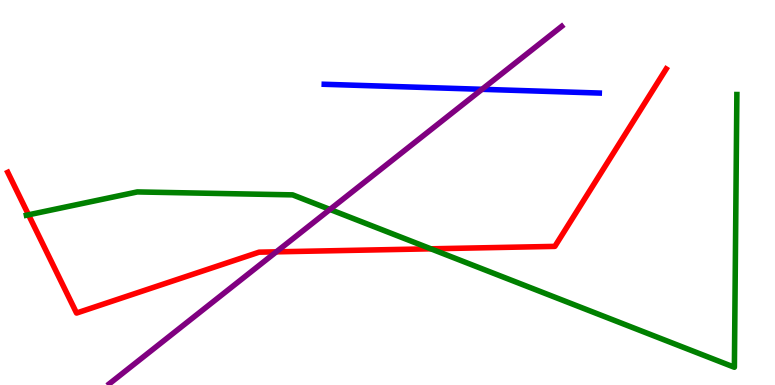[{'lines': ['blue', 'red'], 'intersections': []}, {'lines': ['green', 'red'], 'intersections': [{'x': 0.368, 'y': 4.42}, {'x': 5.56, 'y': 3.54}]}, {'lines': ['purple', 'red'], 'intersections': [{'x': 3.57, 'y': 3.46}]}, {'lines': ['blue', 'green'], 'intersections': []}, {'lines': ['blue', 'purple'], 'intersections': [{'x': 6.22, 'y': 7.68}]}, {'lines': ['green', 'purple'], 'intersections': [{'x': 4.26, 'y': 4.56}]}]